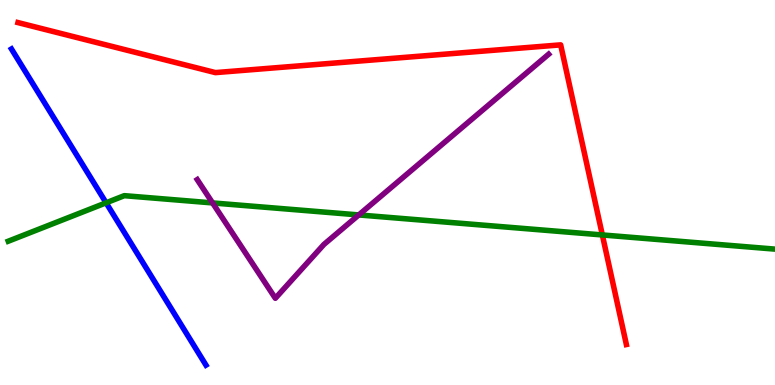[{'lines': ['blue', 'red'], 'intersections': []}, {'lines': ['green', 'red'], 'intersections': [{'x': 7.77, 'y': 3.9}]}, {'lines': ['purple', 'red'], 'intersections': []}, {'lines': ['blue', 'green'], 'intersections': [{'x': 1.37, 'y': 4.73}]}, {'lines': ['blue', 'purple'], 'intersections': []}, {'lines': ['green', 'purple'], 'intersections': [{'x': 2.74, 'y': 4.73}, {'x': 4.63, 'y': 4.42}]}]